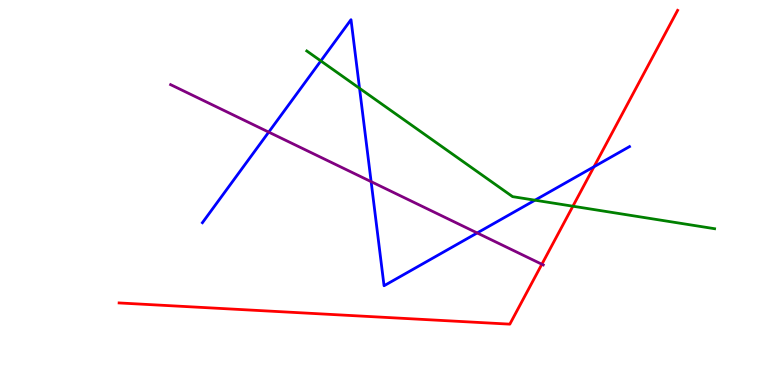[{'lines': ['blue', 'red'], 'intersections': [{'x': 7.66, 'y': 5.67}]}, {'lines': ['green', 'red'], 'intersections': [{'x': 7.39, 'y': 4.64}]}, {'lines': ['purple', 'red'], 'intersections': [{'x': 6.99, 'y': 3.14}]}, {'lines': ['blue', 'green'], 'intersections': [{'x': 4.14, 'y': 8.42}, {'x': 4.64, 'y': 7.71}, {'x': 6.9, 'y': 4.8}]}, {'lines': ['blue', 'purple'], 'intersections': [{'x': 3.47, 'y': 6.57}, {'x': 4.79, 'y': 5.28}, {'x': 6.16, 'y': 3.95}]}, {'lines': ['green', 'purple'], 'intersections': []}]